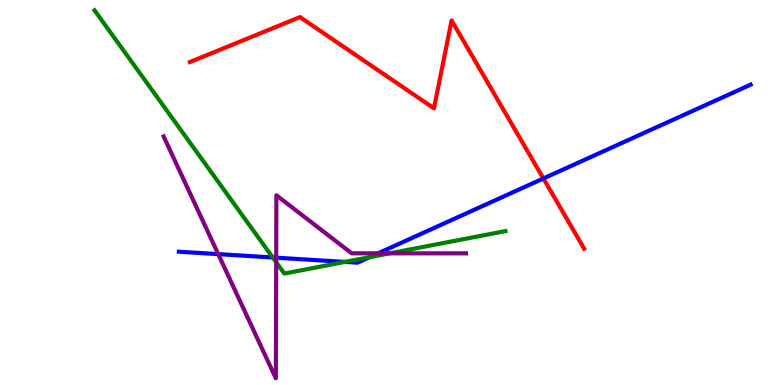[{'lines': ['blue', 'red'], 'intersections': [{'x': 7.01, 'y': 5.36}]}, {'lines': ['green', 'red'], 'intersections': []}, {'lines': ['purple', 'red'], 'intersections': []}, {'lines': ['blue', 'green'], 'intersections': [{'x': 3.52, 'y': 3.31}, {'x': 4.45, 'y': 3.2}, {'x': 4.77, 'y': 3.32}]}, {'lines': ['blue', 'purple'], 'intersections': [{'x': 2.82, 'y': 3.4}, {'x': 3.56, 'y': 3.31}, {'x': 4.88, 'y': 3.42}]}, {'lines': ['green', 'purple'], 'intersections': [{'x': 3.56, 'y': 3.19}, {'x': 5.03, 'y': 3.42}]}]